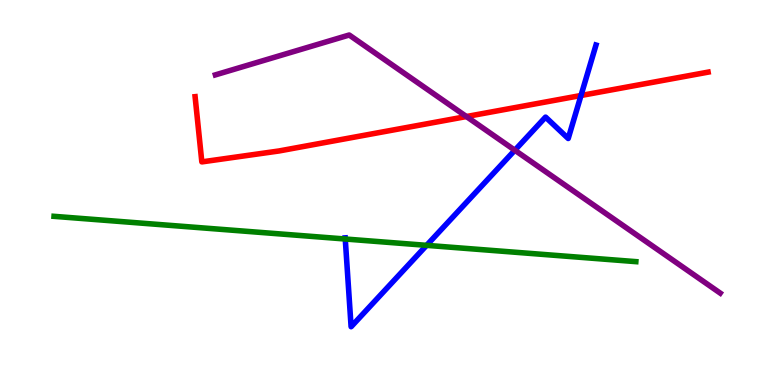[{'lines': ['blue', 'red'], 'intersections': [{'x': 7.5, 'y': 7.52}]}, {'lines': ['green', 'red'], 'intersections': []}, {'lines': ['purple', 'red'], 'intersections': [{'x': 6.02, 'y': 6.97}]}, {'lines': ['blue', 'green'], 'intersections': [{'x': 4.45, 'y': 3.79}, {'x': 5.5, 'y': 3.63}]}, {'lines': ['blue', 'purple'], 'intersections': [{'x': 6.64, 'y': 6.1}]}, {'lines': ['green', 'purple'], 'intersections': []}]